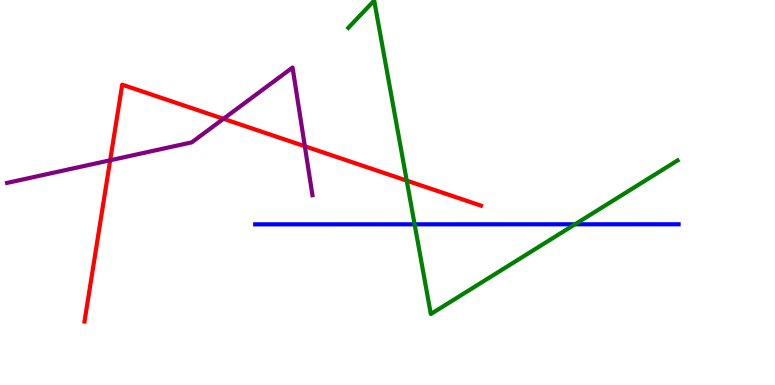[{'lines': ['blue', 'red'], 'intersections': []}, {'lines': ['green', 'red'], 'intersections': [{'x': 5.25, 'y': 5.31}]}, {'lines': ['purple', 'red'], 'intersections': [{'x': 1.42, 'y': 5.84}, {'x': 2.88, 'y': 6.91}, {'x': 3.93, 'y': 6.2}]}, {'lines': ['blue', 'green'], 'intersections': [{'x': 5.35, 'y': 4.17}, {'x': 7.42, 'y': 4.17}]}, {'lines': ['blue', 'purple'], 'intersections': []}, {'lines': ['green', 'purple'], 'intersections': []}]